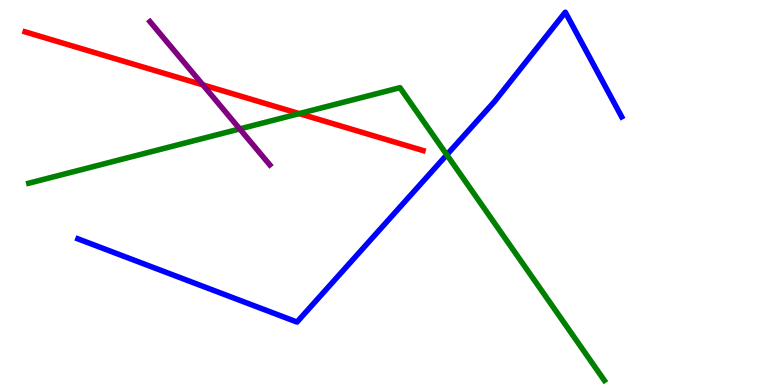[{'lines': ['blue', 'red'], 'intersections': []}, {'lines': ['green', 'red'], 'intersections': [{'x': 3.86, 'y': 7.05}]}, {'lines': ['purple', 'red'], 'intersections': [{'x': 2.62, 'y': 7.8}]}, {'lines': ['blue', 'green'], 'intersections': [{'x': 5.77, 'y': 5.98}]}, {'lines': ['blue', 'purple'], 'intersections': []}, {'lines': ['green', 'purple'], 'intersections': [{'x': 3.09, 'y': 6.65}]}]